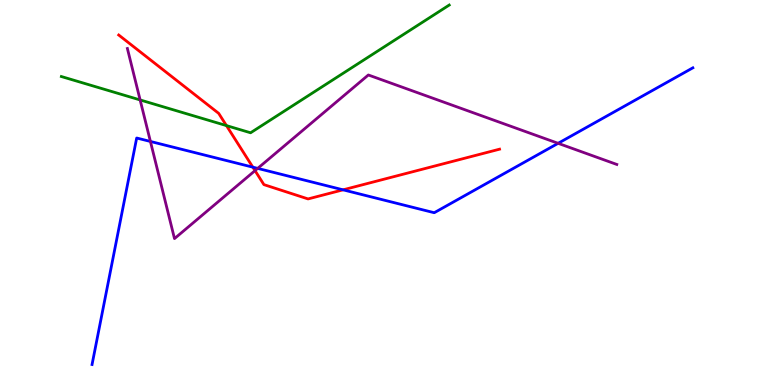[{'lines': ['blue', 'red'], 'intersections': [{'x': 3.26, 'y': 5.66}, {'x': 4.43, 'y': 5.07}]}, {'lines': ['green', 'red'], 'intersections': [{'x': 2.92, 'y': 6.74}]}, {'lines': ['purple', 'red'], 'intersections': [{'x': 3.29, 'y': 5.57}]}, {'lines': ['blue', 'green'], 'intersections': []}, {'lines': ['blue', 'purple'], 'intersections': [{'x': 1.94, 'y': 6.33}, {'x': 3.32, 'y': 5.63}, {'x': 7.2, 'y': 6.28}]}, {'lines': ['green', 'purple'], 'intersections': [{'x': 1.81, 'y': 7.4}]}]